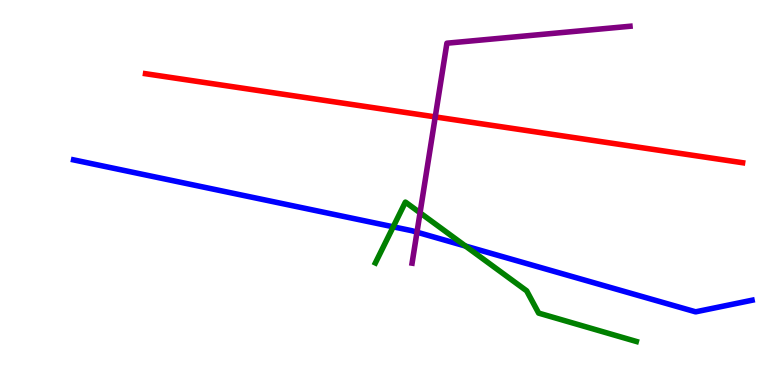[{'lines': ['blue', 'red'], 'intersections': []}, {'lines': ['green', 'red'], 'intersections': []}, {'lines': ['purple', 'red'], 'intersections': [{'x': 5.62, 'y': 6.96}]}, {'lines': ['blue', 'green'], 'intersections': [{'x': 5.07, 'y': 4.11}, {'x': 6.01, 'y': 3.61}]}, {'lines': ['blue', 'purple'], 'intersections': [{'x': 5.38, 'y': 3.97}]}, {'lines': ['green', 'purple'], 'intersections': [{'x': 5.42, 'y': 4.47}]}]